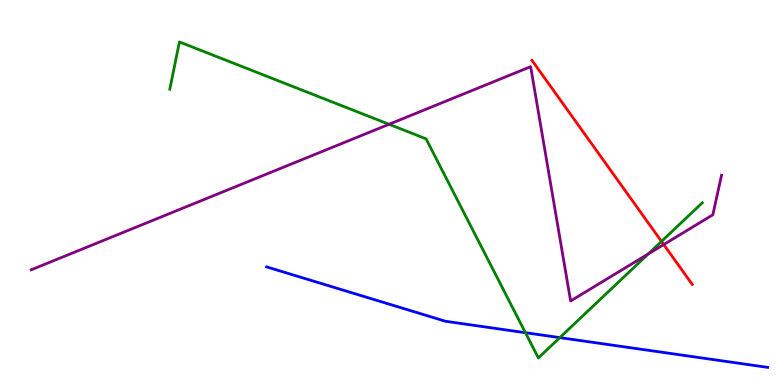[{'lines': ['blue', 'red'], 'intersections': []}, {'lines': ['green', 'red'], 'intersections': [{'x': 8.54, 'y': 3.73}]}, {'lines': ['purple', 'red'], 'intersections': [{'x': 8.56, 'y': 3.65}]}, {'lines': ['blue', 'green'], 'intersections': [{'x': 6.78, 'y': 1.36}, {'x': 7.22, 'y': 1.23}]}, {'lines': ['blue', 'purple'], 'intersections': []}, {'lines': ['green', 'purple'], 'intersections': [{'x': 5.02, 'y': 6.77}, {'x': 8.36, 'y': 3.4}]}]